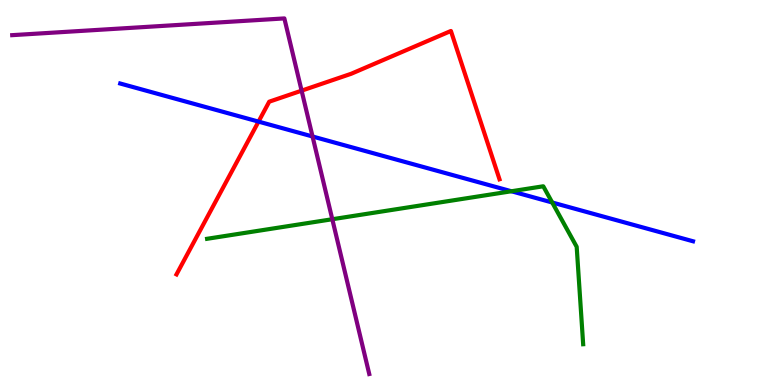[{'lines': ['blue', 'red'], 'intersections': [{'x': 3.34, 'y': 6.84}]}, {'lines': ['green', 'red'], 'intersections': []}, {'lines': ['purple', 'red'], 'intersections': [{'x': 3.89, 'y': 7.65}]}, {'lines': ['blue', 'green'], 'intersections': [{'x': 6.6, 'y': 5.03}, {'x': 7.13, 'y': 4.74}]}, {'lines': ['blue', 'purple'], 'intersections': [{'x': 4.03, 'y': 6.45}]}, {'lines': ['green', 'purple'], 'intersections': [{'x': 4.29, 'y': 4.31}]}]